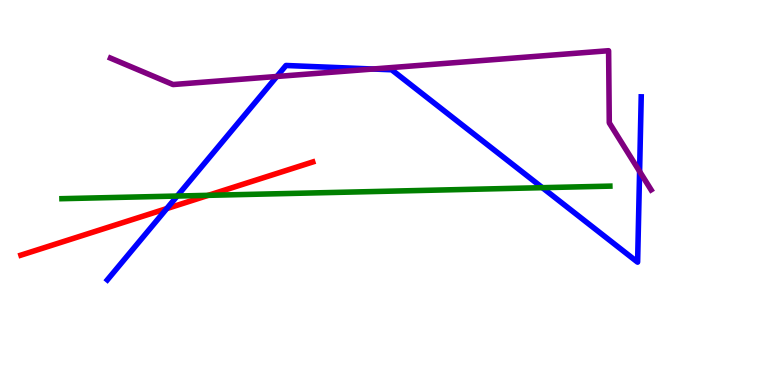[{'lines': ['blue', 'red'], 'intersections': [{'x': 2.15, 'y': 4.58}]}, {'lines': ['green', 'red'], 'intersections': [{'x': 2.69, 'y': 4.93}]}, {'lines': ['purple', 'red'], 'intersections': []}, {'lines': ['blue', 'green'], 'intersections': [{'x': 2.29, 'y': 4.91}, {'x': 7.0, 'y': 5.13}]}, {'lines': ['blue', 'purple'], 'intersections': [{'x': 3.57, 'y': 8.01}, {'x': 4.81, 'y': 8.21}, {'x': 8.25, 'y': 5.55}]}, {'lines': ['green', 'purple'], 'intersections': []}]